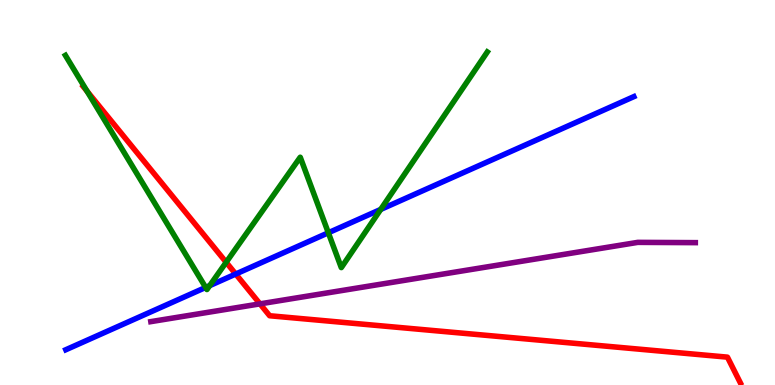[{'lines': ['blue', 'red'], 'intersections': [{'x': 3.04, 'y': 2.88}]}, {'lines': ['green', 'red'], 'intersections': [{'x': 1.12, 'y': 7.63}, {'x': 2.92, 'y': 3.19}]}, {'lines': ['purple', 'red'], 'intersections': [{'x': 3.35, 'y': 2.11}]}, {'lines': ['blue', 'green'], 'intersections': [{'x': 2.65, 'y': 2.53}, {'x': 2.71, 'y': 2.58}, {'x': 4.24, 'y': 3.95}, {'x': 4.91, 'y': 4.56}]}, {'lines': ['blue', 'purple'], 'intersections': []}, {'lines': ['green', 'purple'], 'intersections': []}]